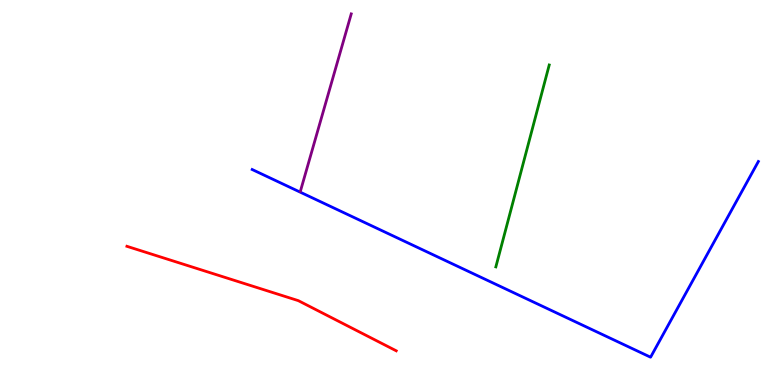[{'lines': ['blue', 'red'], 'intersections': []}, {'lines': ['green', 'red'], 'intersections': []}, {'lines': ['purple', 'red'], 'intersections': []}, {'lines': ['blue', 'green'], 'intersections': []}, {'lines': ['blue', 'purple'], 'intersections': []}, {'lines': ['green', 'purple'], 'intersections': []}]